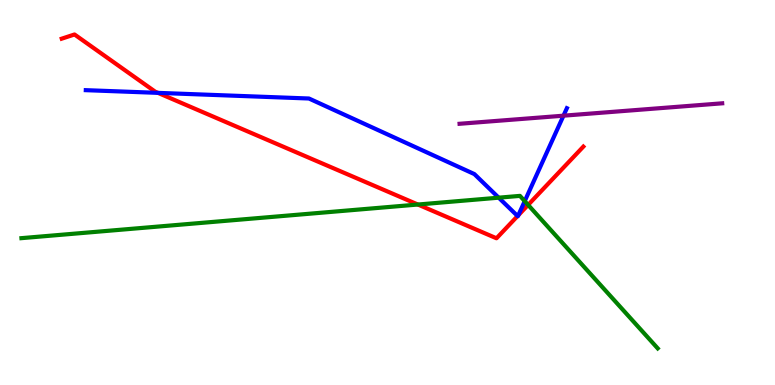[{'lines': ['blue', 'red'], 'intersections': [{'x': 2.04, 'y': 7.59}, {'x': 6.68, 'y': 4.39}, {'x': 6.69, 'y': 4.41}]}, {'lines': ['green', 'red'], 'intersections': [{'x': 5.39, 'y': 4.69}, {'x': 6.81, 'y': 4.68}]}, {'lines': ['purple', 'red'], 'intersections': []}, {'lines': ['blue', 'green'], 'intersections': [{'x': 6.43, 'y': 4.87}, {'x': 6.77, 'y': 4.78}]}, {'lines': ['blue', 'purple'], 'intersections': [{'x': 7.27, 'y': 7.0}]}, {'lines': ['green', 'purple'], 'intersections': []}]